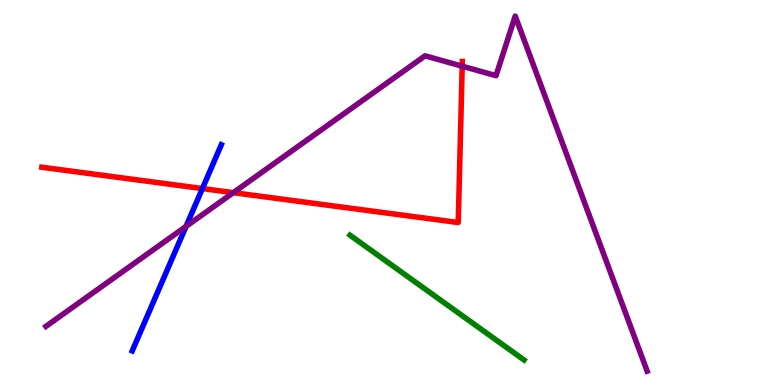[{'lines': ['blue', 'red'], 'intersections': [{'x': 2.61, 'y': 5.1}]}, {'lines': ['green', 'red'], 'intersections': []}, {'lines': ['purple', 'red'], 'intersections': [{'x': 3.01, 'y': 5.0}, {'x': 5.96, 'y': 8.28}]}, {'lines': ['blue', 'green'], 'intersections': []}, {'lines': ['blue', 'purple'], 'intersections': [{'x': 2.4, 'y': 4.12}]}, {'lines': ['green', 'purple'], 'intersections': []}]